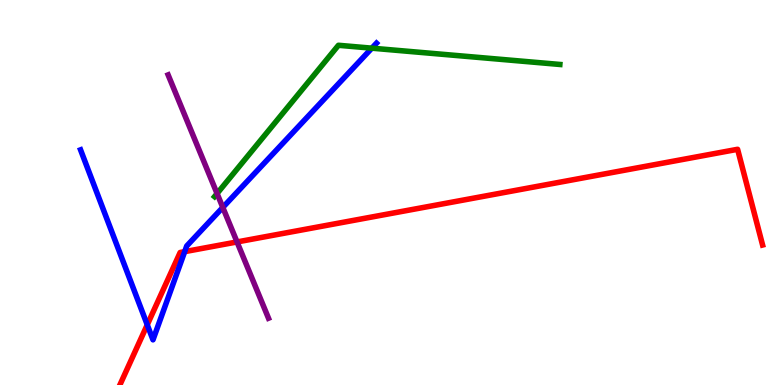[{'lines': ['blue', 'red'], 'intersections': [{'x': 1.9, 'y': 1.56}, {'x': 2.38, 'y': 3.46}]}, {'lines': ['green', 'red'], 'intersections': []}, {'lines': ['purple', 'red'], 'intersections': [{'x': 3.06, 'y': 3.72}]}, {'lines': ['blue', 'green'], 'intersections': [{'x': 4.8, 'y': 8.75}]}, {'lines': ['blue', 'purple'], 'intersections': [{'x': 2.87, 'y': 4.61}]}, {'lines': ['green', 'purple'], 'intersections': [{'x': 2.8, 'y': 4.97}]}]